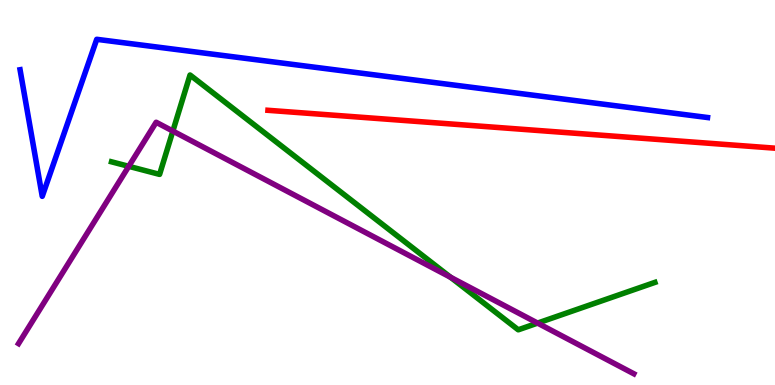[{'lines': ['blue', 'red'], 'intersections': []}, {'lines': ['green', 'red'], 'intersections': []}, {'lines': ['purple', 'red'], 'intersections': []}, {'lines': ['blue', 'green'], 'intersections': []}, {'lines': ['blue', 'purple'], 'intersections': []}, {'lines': ['green', 'purple'], 'intersections': [{'x': 1.66, 'y': 5.68}, {'x': 2.23, 'y': 6.6}, {'x': 5.81, 'y': 2.8}, {'x': 6.94, 'y': 1.61}]}]